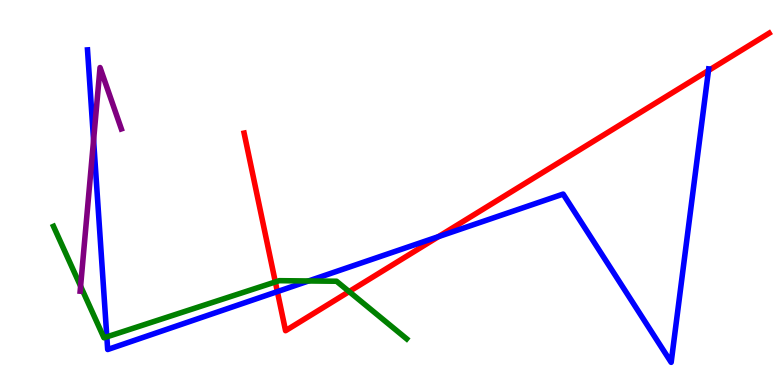[{'lines': ['blue', 'red'], 'intersections': [{'x': 3.58, 'y': 2.43}, {'x': 5.66, 'y': 3.85}, {'x': 9.14, 'y': 8.17}]}, {'lines': ['green', 'red'], 'intersections': [{'x': 3.55, 'y': 2.68}, {'x': 4.5, 'y': 2.43}]}, {'lines': ['purple', 'red'], 'intersections': []}, {'lines': ['blue', 'green'], 'intersections': [{'x': 1.38, 'y': 1.25}, {'x': 3.98, 'y': 2.7}]}, {'lines': ['blue', 'purple'], 'intersections': [{'x': 1.21, 'y': 6.36}]}, {'lines': ['green', 'purple'], 'intersections': [{'x': 1.04, 'y': 2.57}]}]